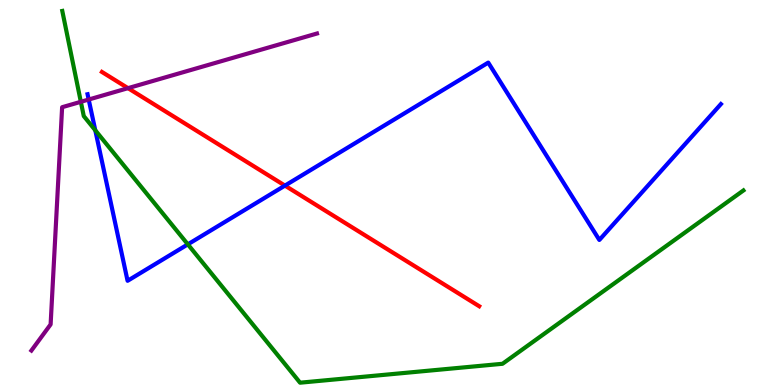[{'lines': ['blue', 'red'], 'intersections': [{'x': 3.68, 'y': 5.18}]}, {'lines': ['green', 'red'], 'intersections': []}, {'lines': ['purple', 'red'], 'intersections': [{'x': 1.65, 'y': 7.71}]}, {'lines': ['blue', 'green'], 'intersections': [{'x': 1.23, 'y': 6.62}, {'x': 2.42, 'y': 3.65}]}, {'lines': ['blue', 'purple'], 'intersections': [{'x': 1.14, 'y': 7.41}]}, {'lines': ['green', 'purple'], 'intersections': [{'x': 1.04, 'y': 7.36}]}]